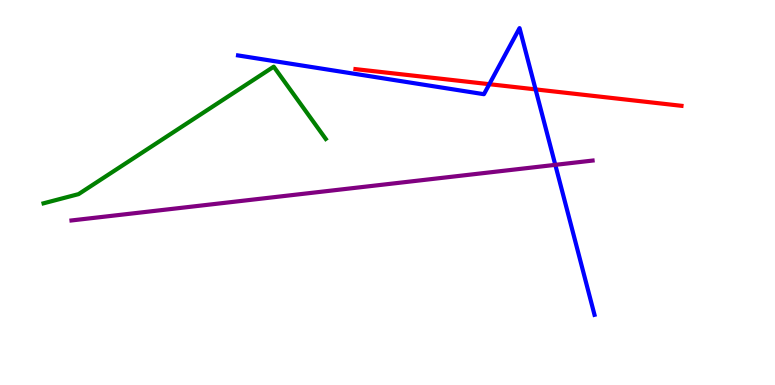[{'lines': ['blue', 'red'], 'intersections': [{'x': 6.31, 'y': 7.81}, {'x': 6.91, 'y': 7.68}]}, {'lines': ['green', 'red'], 'intersections': []}, {'lines': ['purple', 'red'], 'intersections': []}, {'lines': ['blue', 'green'], 'intersections': []}, {'lines': ['blue', 'purple'], 'intersections': [{'x': 7.17, 'y': 5.72}]}, {'lines': ['green', 'purple'], 'intersections': []}]